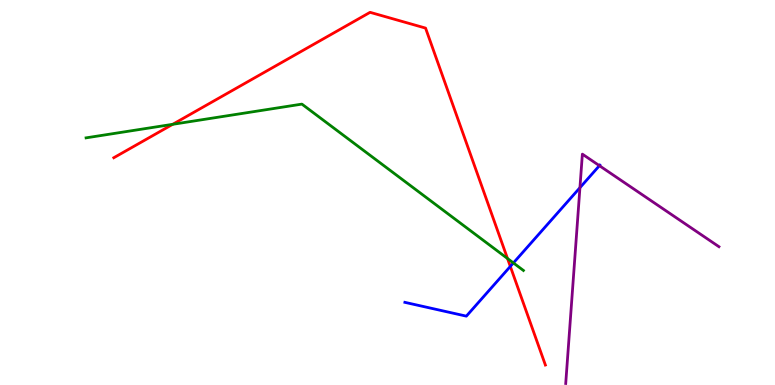[{'lines': ['blue', 'red'], 'intersections': [{'x': 6.58, 'y': 3.08}]}, {'lines': ['green', 'red'], 'intersections': [{'x': 2.23, 'y': 6.77}, {'x': 6.55, 'y': 3.29}]}, {'lines': ['purple', 'red'], 'intersections': []}, {'lines': ['blue', 'green'], 'intersections': [{'x': 6.62, 'y': 3.17}]}, {'lines': ['blue', 'purple'], 'intersections': [{'x': 7.48, 'y': 5.13}, {'x': 7.73, 'y': 5.7}]}, {'lines': ['green', 'purple'], 'intersections': []}]